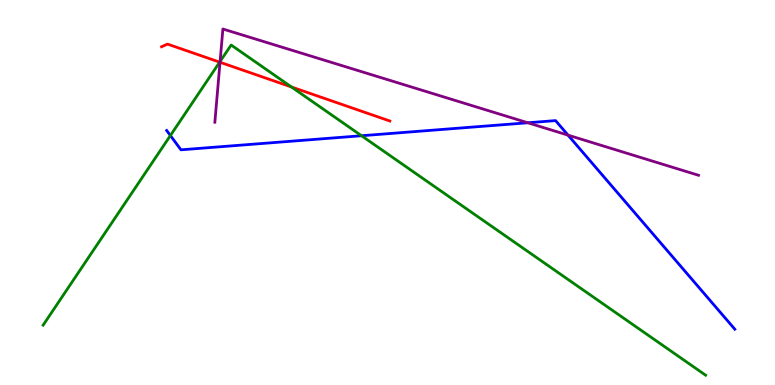[{'lines': ['blue', 'red'], 'intersections': []}, {'lines': ['green', 'red'], 'intersections': [{'x': 2.83, 'y': 8.39}, {'x': 3.76, 'y': 7.74}]}, {'lines': ['purple', 'red'], 'intersections': [{'x': 2.84, 'y': 8.38}]}, {'lines': ['blue', 'green'], 'intersections': [{'x': 2.2, 'y': 6.48}, {'x': 4.66, 'y': 6.47}]}, {'lines': ['blue', 'purple'], 'intersections': [{'x': 6.81, 'y': 6.81}, {'x': 7.33, 'y': 6.49}]}, {'lines': ['green', 'purple'], 'intersections': [{'x': 2.84, 'y': 8.4}]}]